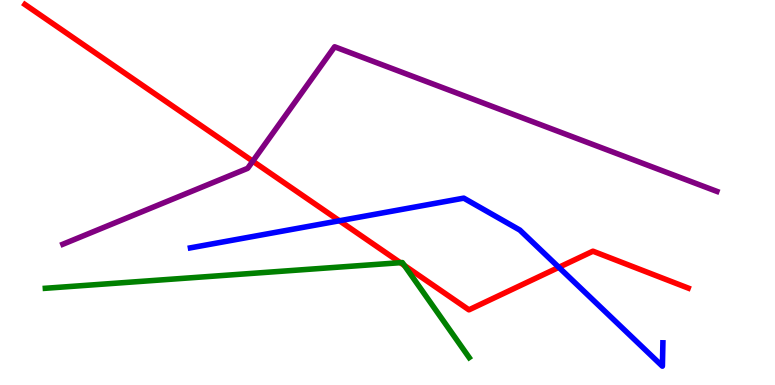[{'lines': ['blue', 'red'], 'intersections': [{'x': 4.38, 'y': 4.27}, {'x': 7.21, 'y': 3.06}]}, {'lines': ['green', 'red'], 'intersections': [{'x': 5.17, 'y': 3.18}, {'x': 5.22, 'y': 3.1}]}, {'lines': ['purple', 'red'], 'intersections': [{'x': 3.26, 'y': 5.81}]}, {'lines': ['blue', 'green'], 'intersections': []}, {'lines': ['blue', 'purple'], 'intersections': []}, {'lines': ['green', 'purple'], 'intersections': []}]